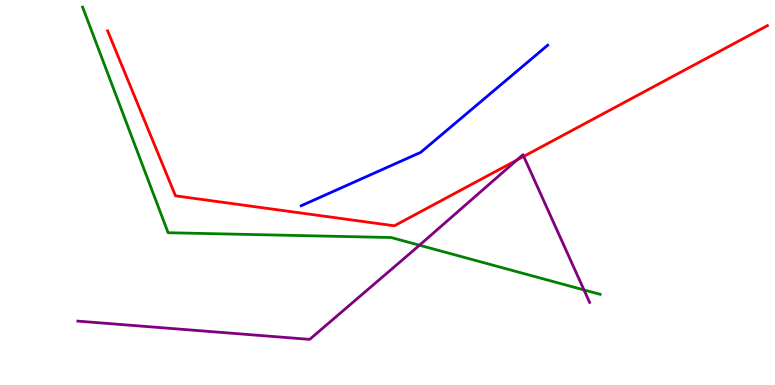[{'lines': ['blue', 'red'], 'intersections': []}, {'lines': ['green', 'red'], 'intersections': []}, {'lines': ['purple', 'red'], 'intersections': [{'x': 6.67, 'y': 5.84}, {'x': 6.76, 'y': 5.94}]}, {'lines': ['blue', 'green'], 'intersections': []}, {'lines': ['blue', 'purple'], 'intersections': []}, {'lines': ['green', 'purple'], 'intersections': [{'x': 5.41, 'y': 3.63}, {'x': 7.54, 'y': 2.47}]}]